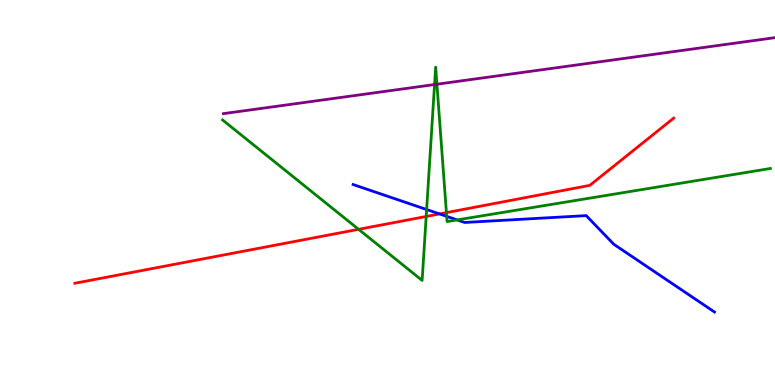[{'lines': ['blue', 'red'], 'intersections': [{'x': 5.67, 'y': 4.44}]}, {'lines': ['green', 'red'], 'intersections': [{'x': 4.63, 'y': 4.04}, {'x': 5.5, 'y': 4.38}, {'x': 5.76, 'y': 4.48}]}, {'lines': ['purple', 'red'], 'intersections': []}, {'lines': ['blue', 'green'], 'intersections': [{'x': 5.5, 'y': 4.56}, {'x': 5.76, 'y': 4.38}, {'x': 5.9, 'y': 4.29}]}, {'lines': ['blue', 'purple'], 'intersections': []}, {'lines': ['green', 'purple'], 'intersections': [{'x': 5.61, 'y': 7.8}, {'x': 5.64, 'y': 7.81}]}]